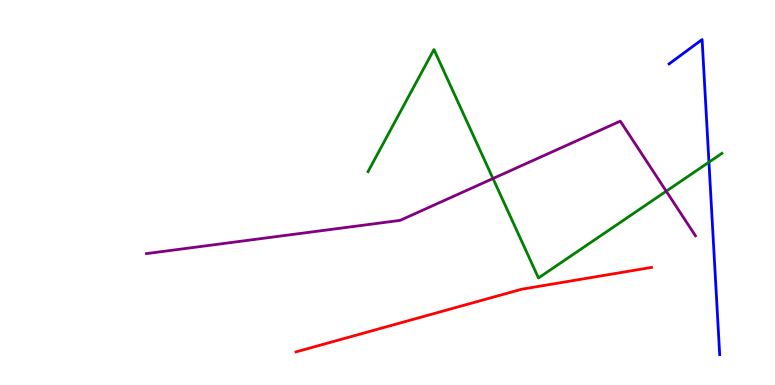[{'lines': ['blue', 'red'], 'intersections': []}, {'lines': ['green', 'red'], 'intersections': []}, {'lines': ['purple', 'red'], 'intersections': []}, {'lines': ['blue', 'green'], 'intersections': [{'x': 9.15, 'y': 5.79}]}, {'lines': ['blue', 'purple'], 'intersections': []}, {'lines': ['green', 'purple'], 'intersections': [{'x': 6.36, 'y': 5.36}, {'x': 8.6, 'y': 5.03}]}]